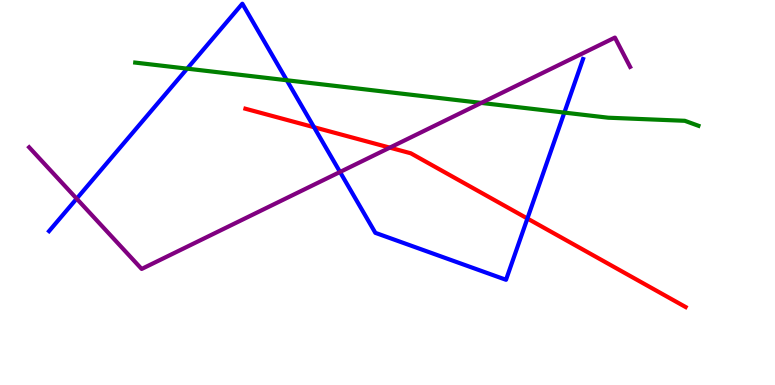[{'lines': ['blue', 'red'], 'intersections': [{'x': 4.05, 'y': 6.7}, {'x': 6.81, 'y': 4.32}]}, {'lines': ['green', 'red'], 'intersections': []}, {'lines': ['purple', 'red'], 'intersections': [{'x': 5.03, 'y': 6.17}]}, {'lines': ['blue', 'green'], 'intersections': [{'x': 2.41, 'y': 8.22}, {'x': 3.7, 'y': 7.92}, {'x': 7.28, 'y': 7.08}]}, {'lines': ['blue', 'purple'], 'intersections': [{'x': 0.989, 'y': 4.84}, {'x': 4.39, 'y': 5.53}]}, {'lines': ['green', 'purple'], 'intersections': [{'x': 6.21, 'y': 7.33}]}]